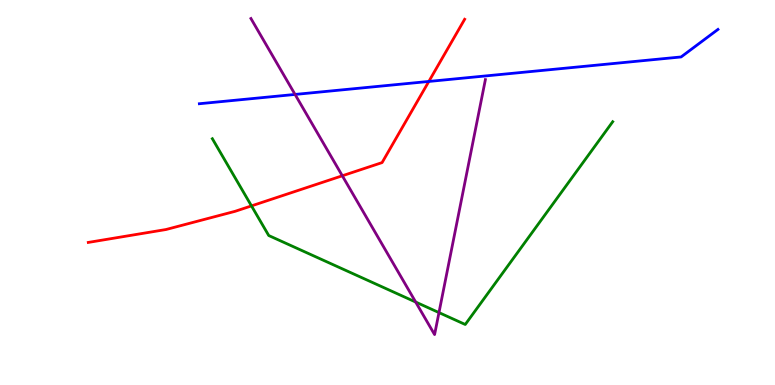[{'lines': ['blue', 'red'], 'intersections': [{'x': 5.53, 'y': 7.88}]}, {'lines': ['green', 'red'], 'intersections': [{'x': 3.24, 'y': 4.65}]}, {'lines': ['purple', 'red'], 'intersections': [{'x': 4.42, 'y': 5.43}]}, {'lines': ['blue', 'green'], 'intersections': []}, {'lines': ['blue', 'purple'], 'intersections': [{'x': 3.81, 'y': 7.55}]}, {'lines': ['green', 'purple'], 'intersections': [{'x': 5.36, 'y': 2.15}, {'x': 5.66, 'y': 1.88}]}]